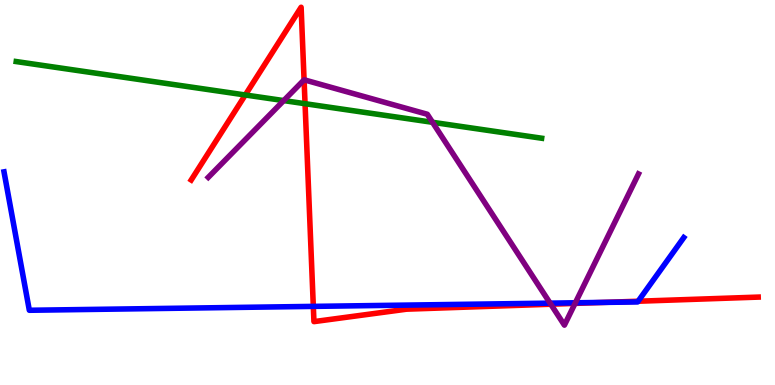[{'lines': ['blue', 'red'], 'intersections': [{'x': 4.04, 'y': 2.04}, {'x': 7.79, 'y': 2.15}, {'x': 8.23, 'y': 2.18}]}, {'lines': ['green', 'red'], 'intersections': [{'x': 3.17, 'y': 7.53}, {'x': 3.94, 'y': 7.31}]}, {'lines': ['purple', 'red'], 'intersections': [{'x': 3.92, 'y': 7.93}, {'x': 7.11, 'y': 2.1}, {'x': 7.42, 'y': 2.12}]}, {'lines': ['blue', 'green'], 'intersections': []}, {'lines': ['blue', 'purple'], 'intersections': [{'x': 7.1, 'y': 2.13}, {'x': 7.42, 'y': 2.14}]}, {'lines': ['green', 'purple'], 'intersections': [{'x': 3.66, 'y': 7.39}, {'x': 5.58, 'y': 6.82}]}]